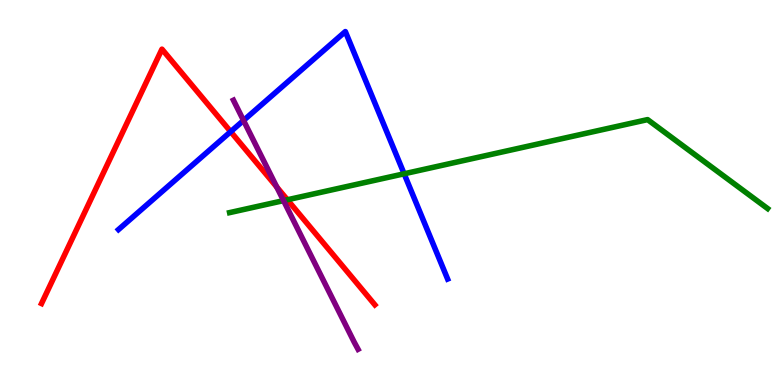[{'lines': ['blue', 'red'], 'intersections': [{'x': 2.98, 'y': 6.58}]}, {'lines': ['green', 'red'], 'intersections': [{'x': 3.71, 'y': 4.81}]}, {'lines': ['purple', 'red'], 'intersections': [{'x': 3.57, 'y': 5.14}]}, {'lines': ['blue', 'green'], 'intersections': [{'x': 5.21, 'y': 5.49}]}, {'lines': ['blue', 'purple'], 'intersections': [{'x': 3.14, 'y': 6.87}]}, {'lines': ['green', 'purple'], 'intersections': [{'x': 3.66, 'y': 4.79}]}]